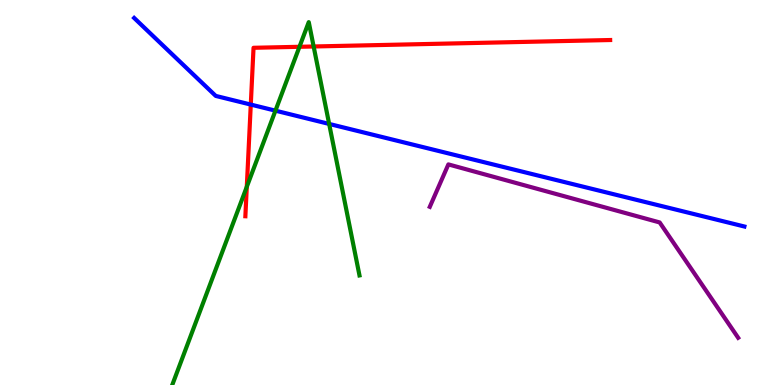[{'lines': ['blue', 'red'], 'intersections': [{'x': 3.24, 'y': 7.28}]}, {'lines': ['green', 'red'], 'intersections': [{'x': 3.18, 'y': 5.15}, {'x': 3.86, 'y': 8.78}, {'x': 4.05, 'y': 8.79}]}, {'lines': ['purple', 'red'], 'intersections': []}, {'lines': ['blue', 'green'], 'intersections': [{'x': 3.55, 'y': 7.13}, {'x': 4.25, 'y': 6.78}]}, {'lines': ['blue', 'purple'], 'intersections': []}, {'lines': ['green', 'purple'], 'intersections': []}]